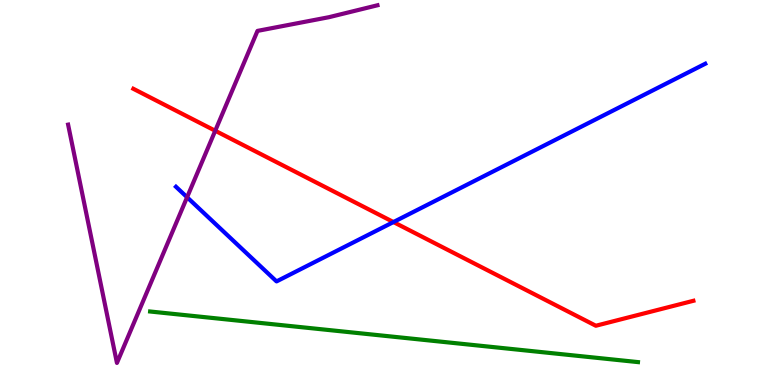[{'lines': ['blue', 'red'], 'intersections': [{'x': 5.08, 'y': 4.23}]}, {'lines': ['green', 'red'], 'intersections': []}, {'lines': ['purple', 'red'], 'intersections': [{'x': 2.78, 'y': 6.6}]}, {'lines': ['blue', 'green'], 'intersections': []}, {'lines': ['blue', 'purple'], 'intersections': [{'x': 2.41, 'y': 4.88}]}, {'lines': ['green', 'purple'], 'intersections': []}]